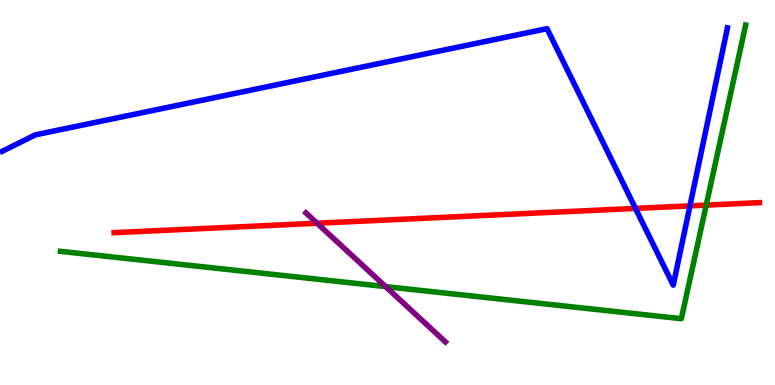[{'lines': ['blue', 'red'], 'intersections': [{'x': 8.2, 'y': 4.59}, {'x': 8.9, 'y': 4.65}]}, {'lines': ['green', 'red'], 'intersections': [{'x': 9.11, 'y': 4.67}]}, {'lines': ['purple', 'red'], 'intersections': [{'x': 4.09, 'y': 4.2}]}, {'lines': ['blue', 'green'], 'intersections': []}, {'lines': ['blue', 'purple'], 'intersections': []}, {'lines': ['green', 'purple'], 'intersections': [{'x': 4.98, 'y': 2.56}]}]